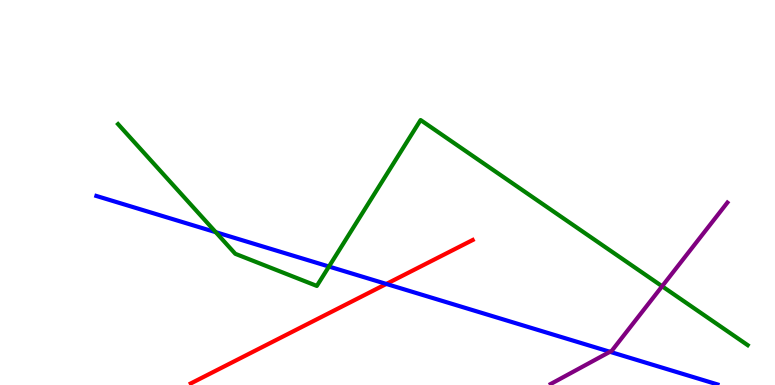[{'lines': ['blue', 'red'], 'intersections': [{'x': 4.98, 'y': 2.62}]}, {'lines': ['green', 'red'], 'intersections': []}, {'lines': ['purple', 'red'], 'intersections': []}, {'lines': ['blue', 'green'], 'intersections': [{'x': 2.78, 'y': 3.97}, {'x': 4.24, 'y': 3.08}]}, {'lines': ['blue', 'purple'], 'intersections': [{'x': 7.87, 'y': 0.863}]}, {'lines': ['green', 'purple'], 'intersections': [{'x': 8.54, 'y': 2.56}]}]